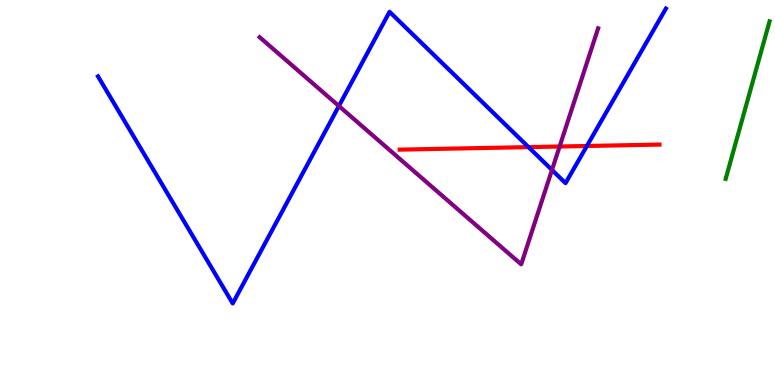[{'lines': ['blue', 'red'], 'intersections': [{'x': 6.82, 'y': 6.18}, {'x': 7.57, 'y': 6.21}]}, {'lines': ['green', 'red'], 'intersections': []}, {'lines': ['purple', 'red'], 'intersections': [{'x': 7.22, 'y': 6.19}]}, {'lines': ['blue', 'green'], 'intersections': []}, {'lines': ['blue', 'purple'], 'intersections': [{'x': 4.37, 'y': 7.25}, {'x': 7.12, 'y': 5.59}]}, {'lines': ['green', 'purple'], 'intersections': []}]